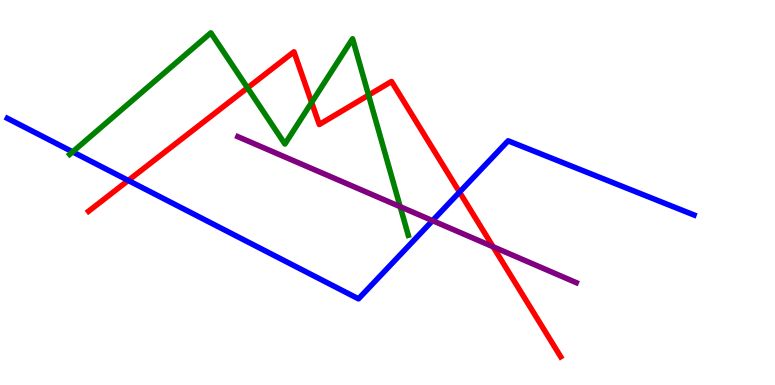[{'lines': ['blue', 'red'], 'intersections': [{'x': 1.65, 'y': 5.31}, {'x': 5.93, 'y': 5.01}]}, {'lines': ['green', 'red'], 'intersections': [{'x': 3.19, 'y': 7.72}, {'x': 4.02, 'y': 7.34}, {'x': 4.76, 'y': 7.53}]}, {'lines': ['purple', 'red'], 'intersections': [{'x': 6.36, 'y': 3.59}]}, {'lines': ['blue', 'green'], 'intersections': [{'x': 0.937, 'y': 6.06}]}, {'lines': ['blue', 'purple'], 'intersections': [{'x': 5.58, 'y': 4.27}]}, {'lines': ['green', 'purple'], 'intersections': [{'x': 5.16, 'y': 4.63}]}]